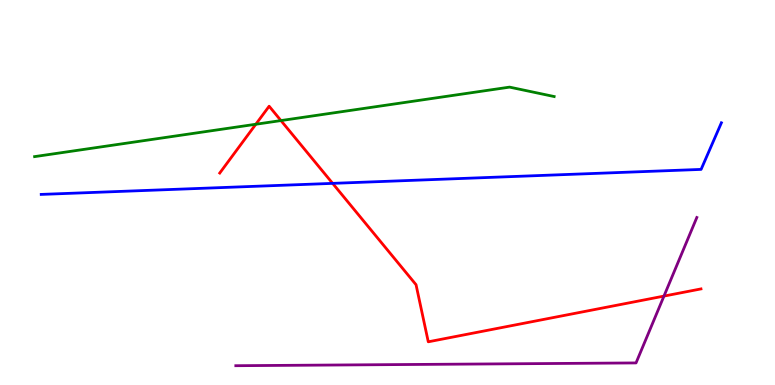[{'lines': ['blue', 'red'], 'intersections': [{'x': 4.29, 'y': 5.24}]}, {'lines': ['green', 'red'], 'intersections': [{'x': 3.3, 'y': 6.77}, {'x': 3.63, 'y': 6.87}]}, {'lines': ['purple', 'red'], 'intersections': [{'x': 8.57, 'y': 2.31}]}, {'lines': ['blue', 'green'], 'intersections': []}, {'lines': ['blue', 'purple'], 'intersections': []}, {'lines': ['green', 'purple'], 'intersections': []}]